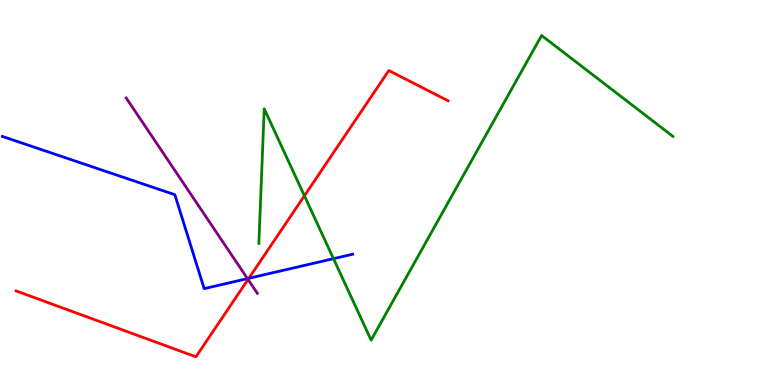[{'lines': ['blue', 'red'], 'intersections': [{'x': 3.21, 'y': 2.77}]}, {'lines': ['green', 'red'], 'intersections': [{'x': 3.93, 'y': 4.91}]}, {'lines': ['purple', 'red'], 'intersections': [{'x': 3.2, 'y': 2.74}]}, {'lines': ['blue', 'green'], 'intersections': [{'x': 4.3, 'y': 3.28}]}, {'lines': ['blue', 'purple'], 'intersections': [{'x': 3.19, 'y': 2.76}]}, {'lines': ['green', 'purple'], 'intersections': []}]